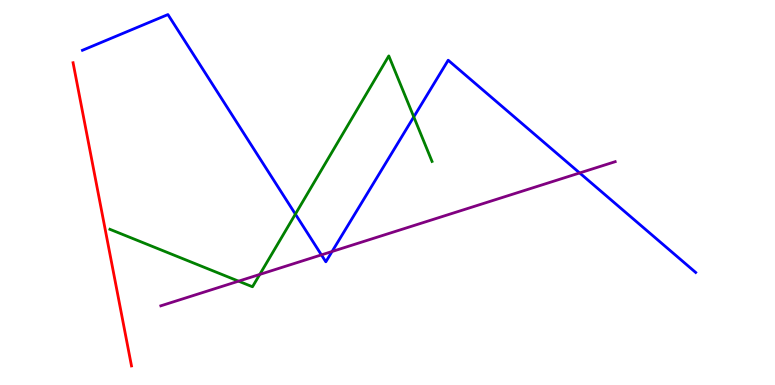[{'lines': ['blue', 'red'], 'intersections': []}, {'lines': ['green', 'red'], 'intersections': []}, {'lines': ['purple', 'red'], 'intersections': []}, {'lines': ['blue', 'green'], 'intersections': [{'x': 3.81, 'y': 4.44}, {'x': 5.34, 'y': 6.96}]}, {'lines': ['blue', 'purple'], 'intersections': [{'x': 4.15, 'y': 3.38}, {'x': 4.28, 'y': 3.47}, {'x': 7.48, 'y': 5.51}]}, {'lines': ['green', 'purple'], 'intersections': [{'x': 3.08, 'y': 2.7}, {'x': 3.35, 'y': 2.87}]}]